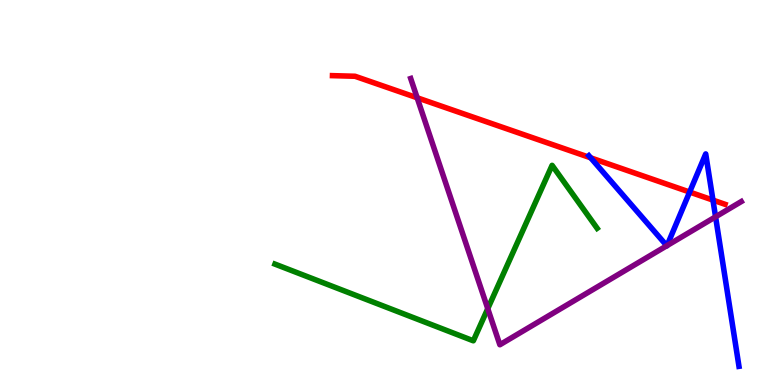[{'lines': ['blue', 'red'], 'intersections': [{'x': 7.62, 'y': 5.9}, {'x': 8.9, 'y': 5.01}, {'x': 9.2, 'y': 4.8}]}, {'lines': ['green', 'red'], 'intersections': []}, {'lines': ['purple', 'red'], 'intersections': [{'x': 5.38, 'y': 7.46}]}, {'lines': ['blue', 'green'], 'intersections': []}, {'lines': ['blue', 'purple'], 'intersections': [{'x': 8.6, 'y': 3.62}, {'x': 8.61, 'y': 3.62}, {'x': 9.23, 'y': 4.37}]}, {'lines': ['green', 'purple'], 'intersections': [{'x': 6.29, 'y': 1.98}]}]